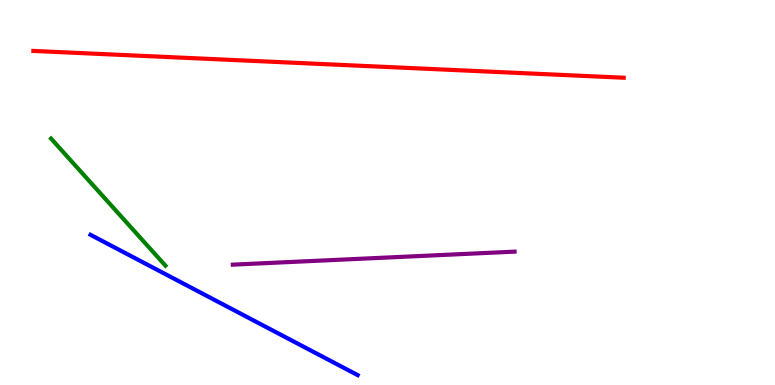[{'lines': ['blue', 'red'], 'intersections': []}, {'lines': ['green', 'red'], 'intersections': []}, {'lines': ['purple', 'red'], 'intersections': []}, {'lines': ['blue', 'green'], 'intersections': []}, {'lines': ['blue', 'purple'], 'intersections': []}, {'lines': ['green', 'purple'], 'intersections': []}]